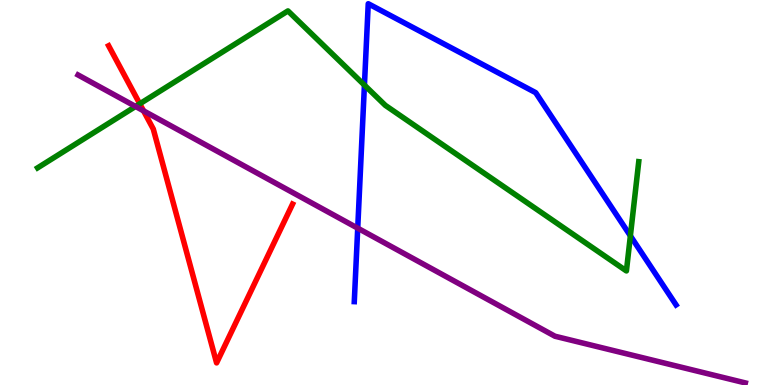[{'lines': ['blue', 'red'], 'intersections': []}, {'lines': ['green', 'red'], 'intersections': [{'x': 1.8, 'y': 7.3}]}, {'lines': ['purple', 'red'], 'intersections': [{'x': 1.85, 'y': 7.12}]}, {'lines': ['blue', 'green'], 'intersections': [{'x': 4.7, 'y': 7.79}, {'x': 8.13, 'y': 3.87}]}, {'lines': ['blue', 'purple'], 'intersections': [{'x': 4.62, 'y': 4.07}]}, {'lines': ['green', 'purple'], 'intersections': [{'x': 1.75, 'y': 7.23}]}]